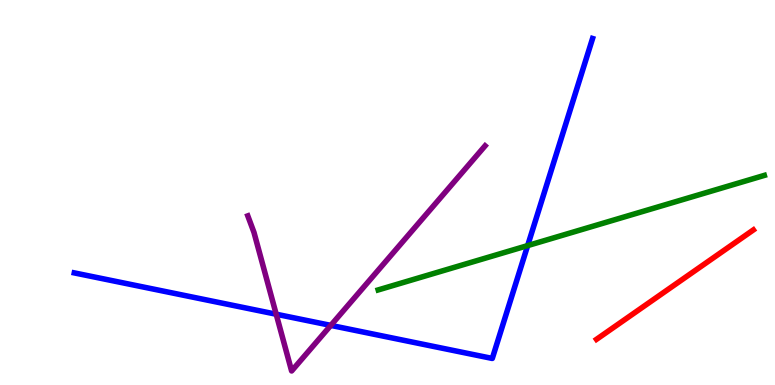[{'lines': ['blue', 'red'], 'intersections': []}, {'lines': ['green', 'red'], 'intersections': []}, {'lines': ['purple', 'red'], 'intersections': []}, {'lines': ['blue', 'green'], 'intersections': [{'x': 6.81, 'y': 3.62}]}, {'lines': ['blue', 'purple'], 'intersections': [{'x': 3.56, 'y': 1.84}, {'x': 4.27, 'y': 1.55}]}, {'lines': ['green', 'purple'], 'intersections': []}]